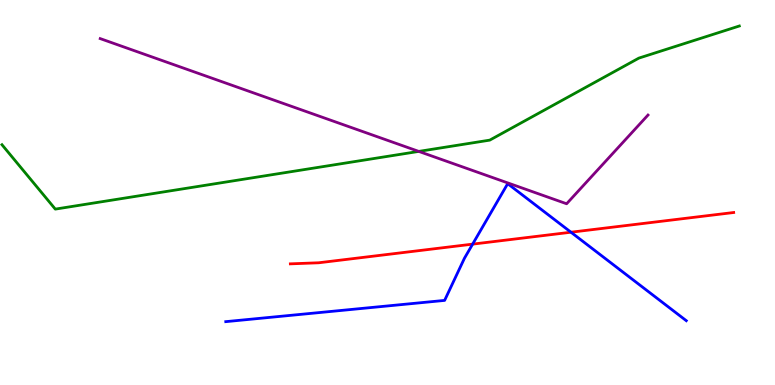[{'lines': ['blue', 'red'], 'intersections': [{'x': 6.1, 'y': 3.66}, {'x': 7.37, 'y': 3.97}]}, {'lines': ['green', 'red'], 'intersections': []}, {'lines': ['purple', 'red'], 'intersections': []}, {'lines': ['blue', 'green'], 'intersections': []}, {'lines': ['blue', 'purple'], 'intersections': []}, {'lines': ['green', 'purple'], 'intersections': [{'x': 5.4, 'y': 6.07}]}]